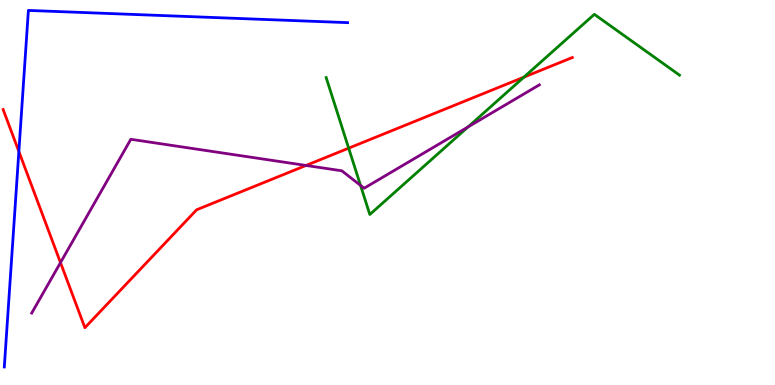[{'lines': ['blue', 'red'], 'intersections': [{'x': 0.243, 'y': 6.07}]}, {'lines': ['green', 'red'], 'intersections': [{'x': 4.5, 'y': 6.15}, {'x': 6.76, 'y': 8.0}]}, {'lines': ['purple', 'red'], 'intersections': [{'x': 0.781, 'y': 3.18}, {'x': 3.95, 'y': 5.7}]}, {'lines': ['blue', 'green'], 'intersections': []}, {'lines': ['blue', 'purple'], 'intersections': []}, {'lines': ['green', 'purple'], 'intersections': [{'x': 4.65, 'y': 5.18}, {'x': 6.04, 'y': 6.7}]}]